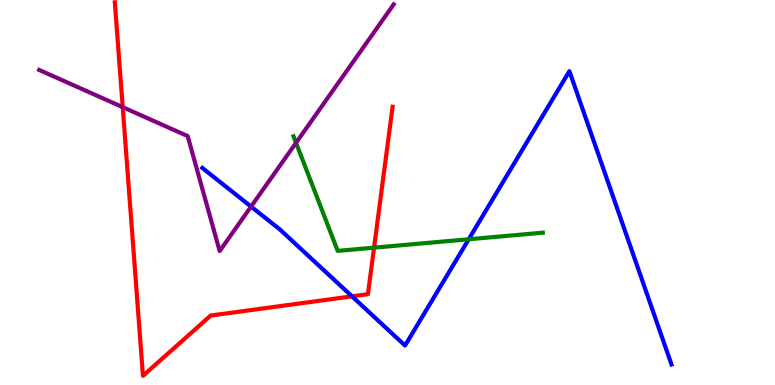[{'lines': ['blue', 'red'], 'intersections': [{'x': 4.54, 'y': 2.3}]}, {'lines': ['green', 'red'], 'intersections': [{'x': 4.83, 'y': 3.57}]}, {'lines': ['purple', 'red'], 'intersections': [{'x': 1.58, 'y': 7.22}]}, {'lines': ['blue', 'green'], 'intersections': [{'x': 6.05, 'y': 3.79}]}, {'lines': ['blue', 'purple'], 'intersections': [{'x': 3.24, 'y': 4.63}]}, {'lines': ['green', 'purple'], 'intersections': [{'x': 3.82, 'y': 6.29}]}]